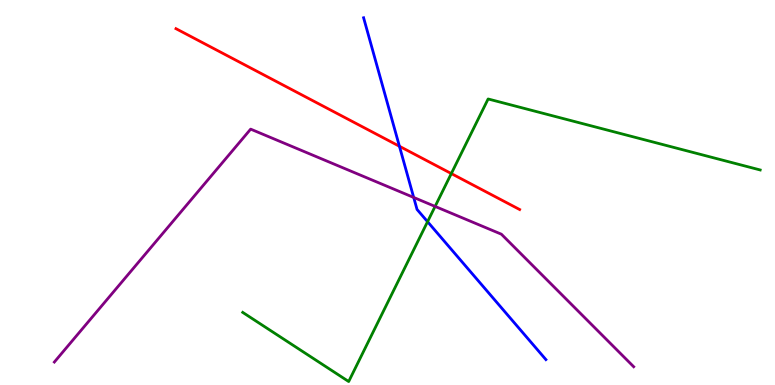[{'lines': ['blue', 'red'], 'intersections': [{'x': 5.15, 'y': 6.2}]}, {'lines': ['green', 'red'], 'intersections': [{'x': 5.82, 'y': 5.49}]}, {'lines': ['purple', 'red'], 'intersections': []}, {'lines': ['blue', 'green'], 'intersections': [{'x': 5.52, 'y': 4.24}]}, {'lines': ['blue', 'purple'], 'intersections': [{'x': 5.34, 'y': 4.87}]}, {'lines': ['green', 'purple'], 'intersections': [{'x': 5.61, 'y': 4.64}]}]